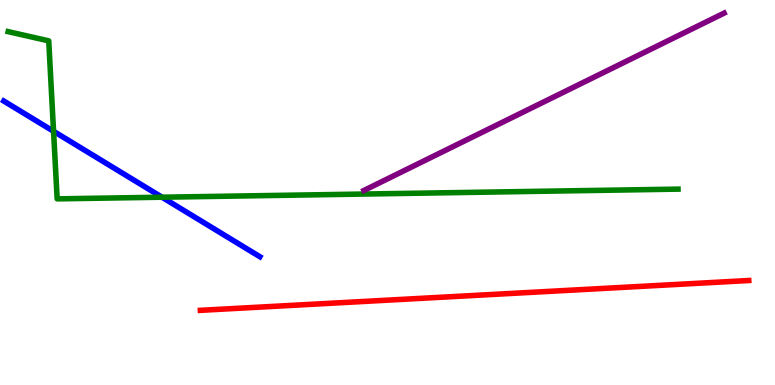[{'lines': ['blue', 'red'], 'intersections': []}, {'lines': ['green', 'red'], 'intersections': []}, {'lines': ['purple', 'red'], 'intersections': []}, {'lines': ['blue', 'green'], 'intersections': [{'x': 0.691, 'y': 6.59}, {'x': 2.09, 'y': 4.88}]}, {'lines': ['blue', 'purple'], 'intersections': []}, {'lines': ['green', 'purple'], 'intersections': []}]